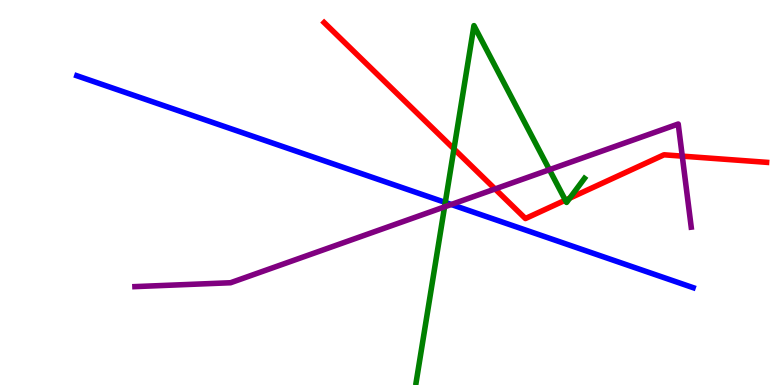[{'lines': ['blue', 'red'], 'intersections': []}, {'lines': ['green', 'red'], 'intersections': [{'x': 5.86, 'y': 6.13}, {'x': 7.3, 'y': 4.8}, {'x': 7.35, 'y': 4.85}]}, {'lines': ['purple', 'red'], 'intersections': [{'x': 6.39, 'y': 5.09}, {'x': 8.8, 'y': 5.94}]}, {'lines': ['blue', 'green'], 'intersections': [{'x': 5.75, 'y': 4.74}]}, {'lines': ['blue', 'purple'], 'intersections': [{'x': 5.82, 'y': 4.69}]}, {'lines': ['green', 'purple'], 'intersections': [{'x': 5.74, 'y': 4.63}, {'x': 7.09, 'y': 5.59}]}]